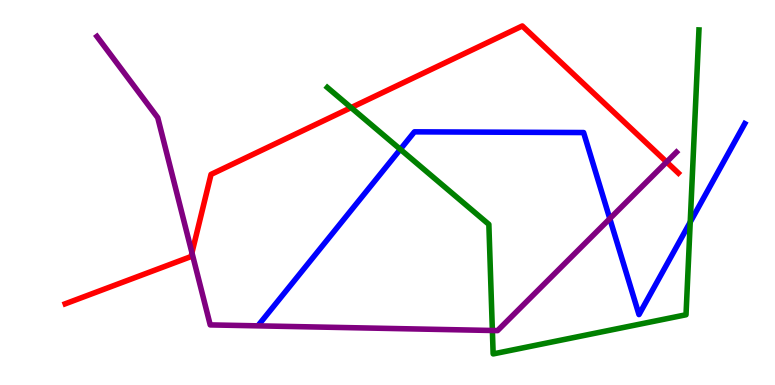[{'lines': ['blue', 'red'], 'intersections': []}, {'lines': ['green', 'red'], 'intersections': [{'x': 4.53, 'y': 7.2}]}, {'lines': ['purple', 'red'], 'intersections': [{'x': 2.48, 'y': 3.43}, {'x': 8.6, 'y': 5.79}]}, {'lines': ['blue', 'green'], 'intersections': [{'x': 5.17, 'y': 6.12}, {'x': 8.91, 'y': 4.23}]}, {'lines': ['blue', 'purple'], 'intersections': [{'x': 7.87, 'y': 4.32}]}, {'lines': ['green', 'purple'], 'intersections': [{'x': 6.35, 'y': 1.42}]}]